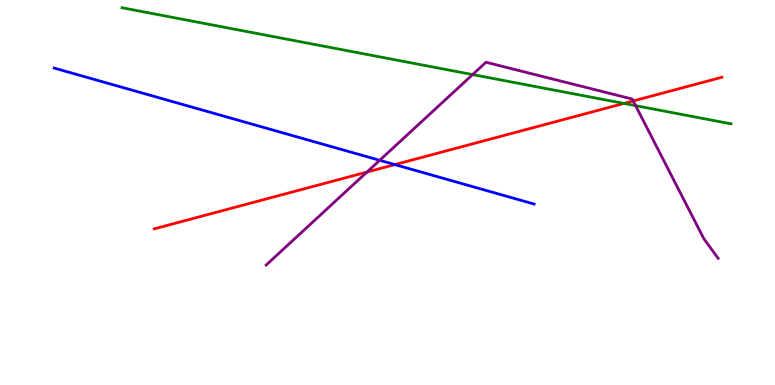[{'lines': ['blue', 'red'], 'intersections': [{'x': 5.1, 'y': 5.72}]}, {'lines': ['green', 'red'], 'intersections': [{'x': 8.05, 'y': 7.31}]}, {'lines': ['purple', 'red'], 'intersections': [{'x': 4.73, 'y': 5.53}, {'x': 8.17, 'y': 7.38}]}, {'lines': ['blue', 'green'], 'intersections': []}, {'lines': ['blue', 'purple'], 'intersections': [{'x': 4.9, 'y': 5.84}]}, {'lines': ['green', 'purple'], 'intersections': [{'x': 6.1, 'y': 8.06}, {'x': 8.2, 'y': 7.26}]}]